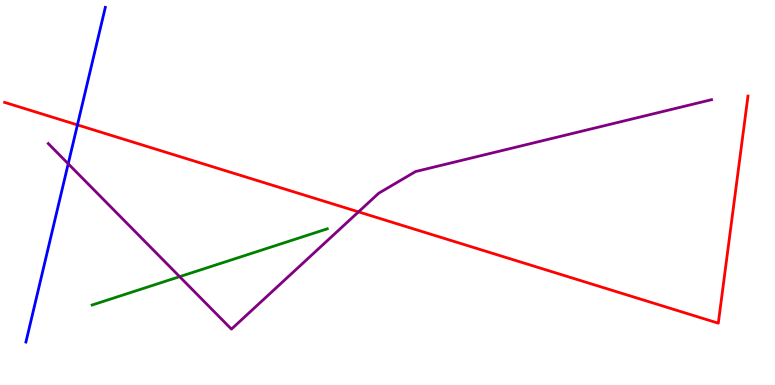[{'lines': ['blue', 'red'], 'intersections': [{'x': 0.999, 'y': 6.76}]}, {'lines': ['green', 'red'], 'intersections': []}, {'lines': ['purple', 'red'], 'intersections': [{'x': 4.63, 'y': 4.5}]}, {'lines': ['blue', 'green'], 'intersections': []}, {'lines': ['blue', 'purple'], 'intersections': [{'x': 0.88, 'y': 5.75}]}, {'lines': ['green', 'purple'], 'intersections': [{'x': 2.32, 'y': 2.81}]}]